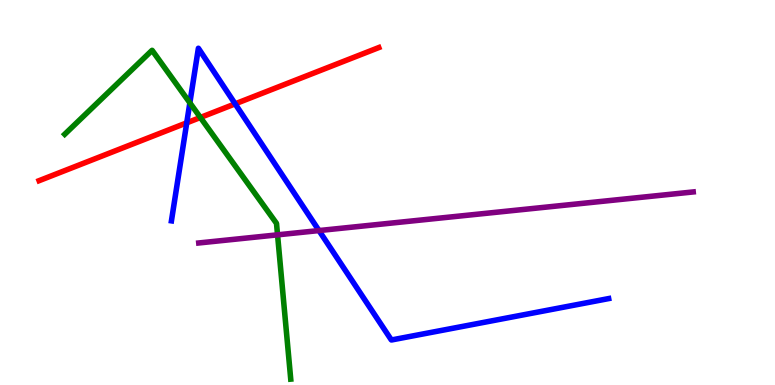[{'lines': ['blue', 'red'], 'intersections': [{'x': 2.41, 'y': 6.81}, {'x': 3.03, 'y': 7.3}]}, {'lines': ['green', 'red'], 'intersections': [{'x': 2.59, 'y': 6.95}]}, {'lines': ['purple', 'red'], 'intersections': []}, {'lines': ['blue', 'green'], 'intersections': [{'x': 2.45, 'y': 7.33}]}, {'lines': ['blue', 'purple'], 'intersections': [{'x': 4.12, 'y': 4.01}]}, {'lines': ['green', 'purple'], 'intersections': [{'x': 3.58, 'y': 3.9}]}]